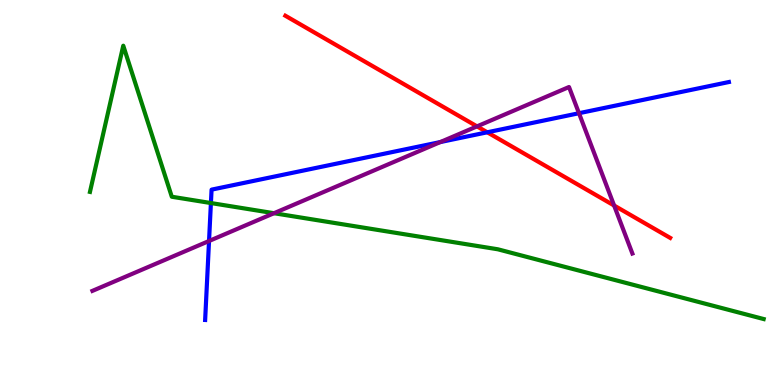[{'lines': ['blue', 'red'], 'intersections': [{'x': 6.29, 'y': 6.56}]}, {'lines': ['green', 'red'], 'intersections': []}, {'lines': ['purple', 'red'], 'intersections': [{'x': 6.15, 'y': 6.72}, {'x': 7.92, 'y': 4.66}]}, {'lines': ['blue', 'green'], 'intersections': [{'x': 2.72, 'y': 4.73}]}, {'lines': ['blue', 'purple'], 'intersections': [{'x': 2.7, 'y': 3.74}, {'x': 5.68, 'y': 6.31}, {'x': 7.47, 'y': 7.06}]}, {'lines': ['green', 'purple'], 'intersections': [{'x': 3.54, 'y': 4.46}]}]